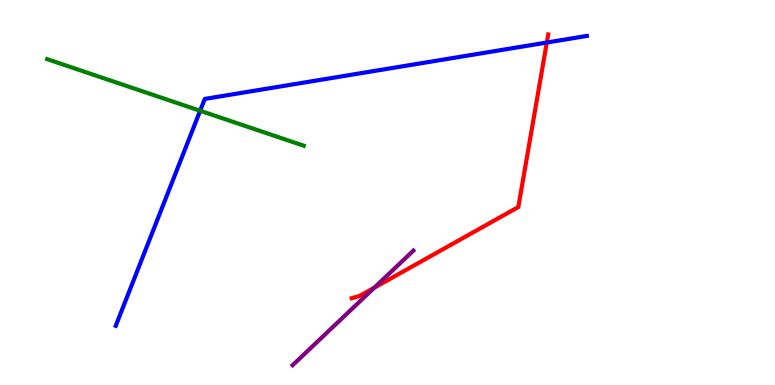[{'lines': ['blue', 'red'], 'intersections': [{'x': 7.06, 'y': 8.9}]}, {'lines': ['green', 'red'], 'intersections': []}, {'lines': ['purple', 'red'], 'intersections': [{'x': 4.83, 'y': 2.53}]}, {'lines': ['blue', 'green'], 'intersections': [{'x': 2.58, 'y': 7.12}]}, {'lines': ['blue', 'purple'], 'intersections': []}, {'lines': ['green', 'purple'], 'intersections': []}]